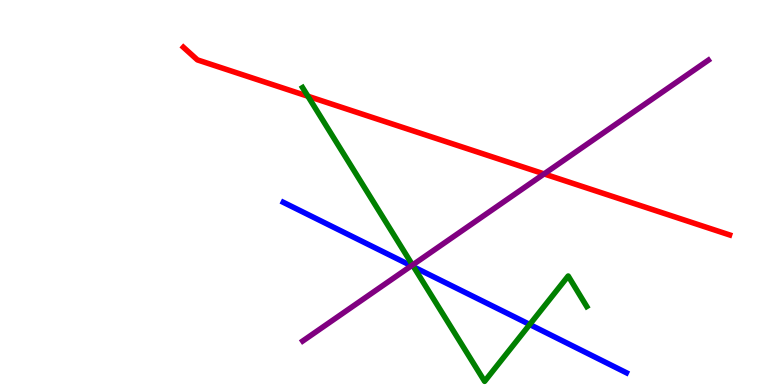[{'lines': ['blue', 'red'], 'intersections': []}, {'lines': ['green', 'red'], 'intersections': [{'x': 3.97, 'y': 7.5}]}, {'lines': ['purple', 'red'], 'intersections': [{'x': 7.02, 'y': 5.48}]}, {'lines': ['blue', 'green'], 'intersections': [{'x': 5.34, 'y': 3.07}, {'x': 6.84, 'y': 1.57}]}, {'lines': ['blue', 'purple'], 'intersections': [{'x': 5.31, 'y': 3.1}]}, {'lines': ['green', 'purple'], 'intersections': [{'x': 5.32, 'y': 3.12}]}]